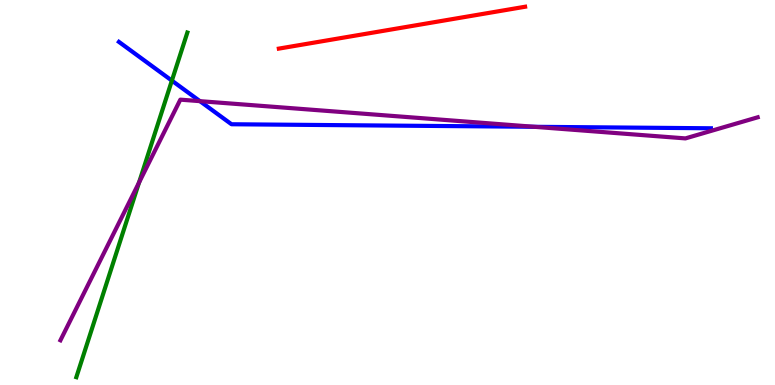[{'lines': ['blue', 'red'], 'intersections': []}, {'lines': ['green', 'red'], 'intersections': []}, {'lines': ['purple', 'red'], 'intersections': []}, {'lines': ['blue', 'green'], 'intersections': [{'x': 2.22, 'y': 7.91}]}, {'lines': ['blue', 'purple'], 'intersections': [{'x': 2.58, 'y': 7.37}, {'x': 6.89, 'y': 6.71}]}, {'lines': ['green', 'purple'], 'intersections': [{'x': 1.79, 'y': 5.26}]}]